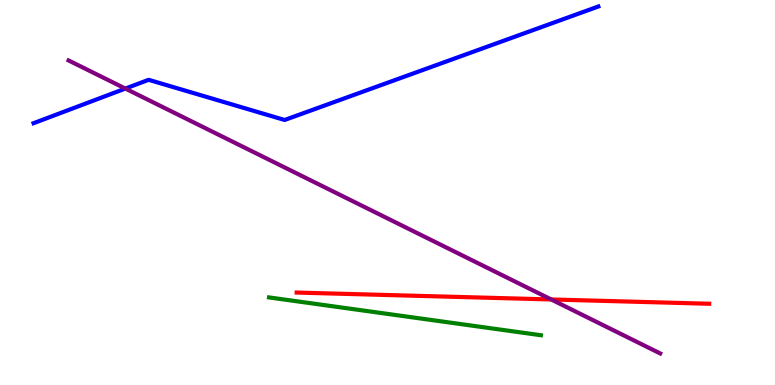[{'lines': ['blue', 'red'], 'intersections': []}, {'lines': ['green', 'red'], 'intersections': []}, {'lines': ['purple', 'red'], 'intersections': [{'x': 7.11, 'y': 2.22}]}, {'lines': ['blue', 'green'], 'intersections': []}, {'lines': ['blue', 'purple'], 'intersections': [{'x': 1.62, 'y': 7.7}]}, {'lines': ['green', 'purple'], 'intersections': []}]